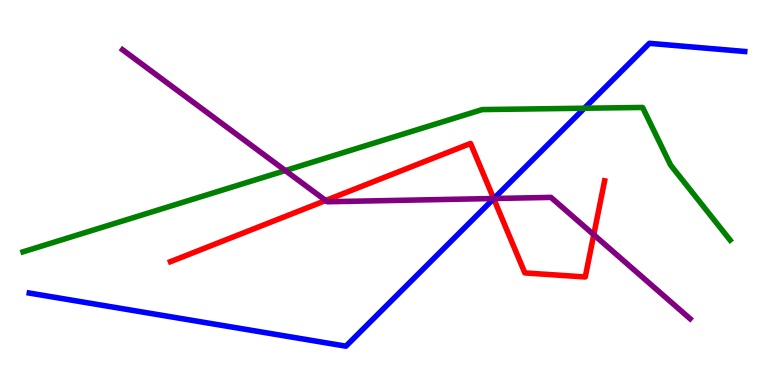[{'lines': ['blue', 'red'], 'intersections': [{'x': 6.37, 'y': 4.84}]}, {'lines': ['green', 'red'], 'intersections': []}, {'lines': ['purple', 'red'], 'intersections': [{'x': 4.2, 'y': 4.79}, {'x': 6.37, 'y': 4.84}, {'x': 7.66, 'y': 3.9}]}, {'lines': ['blue', 'green'], 'intersections': [{'x': 7.54, 'y': 7.19}]}, {'lines': ['blue', 'purple'], 'intersections': [{'x': 6.37, 'y': 4.84}]}, {'lines': ['green', 'purple'], 'intersections': [{'x': 3.68, 'y': 5.57}]}]